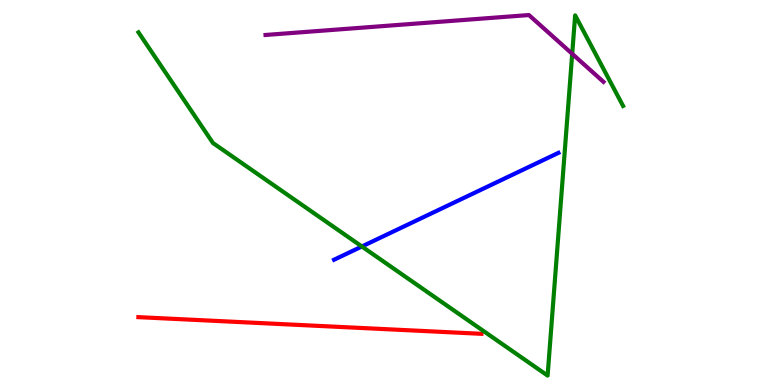[{'lines': ['blue', 'red'], 'intersections': []}, {'lines': ['green', 'red'], 'intersections': []}, {'lines': ['purple', 'red'], 'intersections': []}, {'lines': ['blue', 'green'], 'intersections': [{'x': 4.67, 'y': 3.6}]}, {'lines': ['blue', 'purple'], 'intersections': []}, {'lines': ['green', 'purple'], 'intersections': [{'x': 7.38, 'y': 8.6}]}]